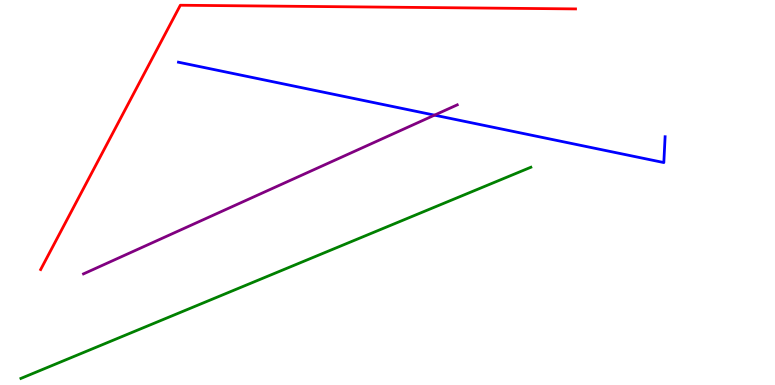[{'lines': ['blue', 'red'], 'intersections': []}, {'lines': ['green', 'red'], 'intersections': []}, {'lines': ['purple', 'red'], 'intersections': []}, {'lines': ['blue', 'green'], 'intersections': []}, {'lines': ['blue', 'purple'], 'intersections': [{'x': 5.61, 'y': 7.01}]}, {'lines': ['green', 'purple'], 'intersections': []}]